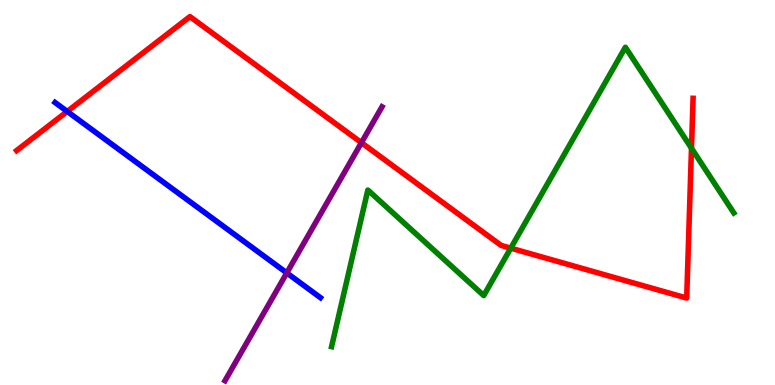[{'lines': ['blue', 'red'], 'intersections': [{'x': 0.867, 'y': 7.11}]}, {'lines': ['green', 'red'], 'intersections': [{'x': 6.59, 'y': 3.55}, {'x': 8.92, 'y': 6.15}]}, {'lines': ['purple', 'red'], 'intersections': [{'x': 4.66, 'y': 6.29}]}, {'lines': ['blue', 'green'], 'intersections': []}, {'lines': ['blue', 'purple'], 'intersections': [{'x': 3.7, 'y': 2.91}]}, {'lines': ['green', 'purple'], 'intersections': []}]